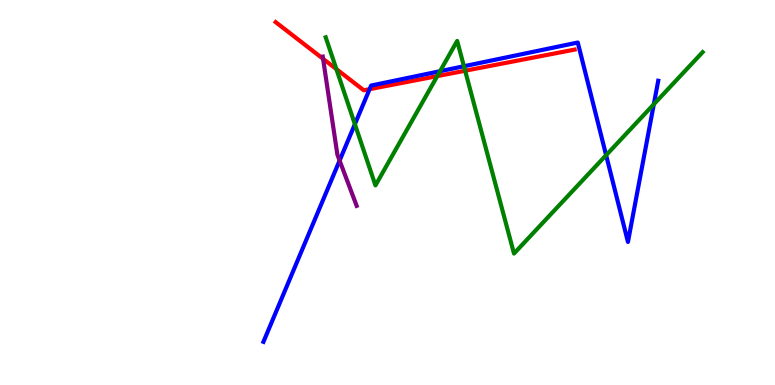[{'lines': ['blue', 'red'], 'intersections': [{'x': 4.77, 'y': 7.68}]}, {'lines': ['green', 'red'], 'intersections': [{'x': 4.34, 'y': 8.21}, {'x': 5.64, 'y': 8.02}, {'x': 6.0, 'y': 8.16}]}, {'lines': ['purple', 'red'], 'intersections': [{'x': 4.17, 'y': 8.47}]}, {'lines': ['blue', 'green'], 'intersections': [{'x': 4.58, 'y': 6.77}, {'x': 5.68, 'y': 8.15}, {'x': 5.99, 'y': 8.28}, {'x': 7.82, 'y': 5.97}, {'x': 8.44, 'y': 7.29}]}, {'lines': ['blue', 'purple'], 'intersections': [{'x': 4.38, 'y': 5.83}]}, {'lines': ['green', 'purple'], 'intersections': []}]